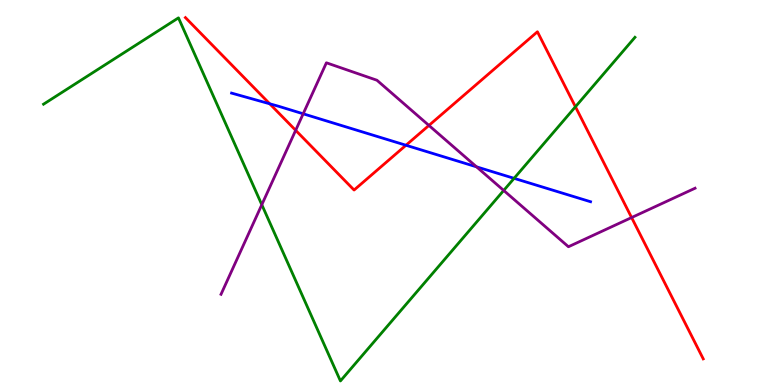[{'lines': ['blue', 'red'], 'intersections': [{'x': 3.48, 'y': 7.3}, {'x': 5.24, 'y': 6.23}]}, {'lines': ['green', 'red'], 'intersections': [{'x': 7.42, 'y': 7.23}]}, {'lines': ['purple', 'red'], 'intersections': [{'x': 3.82, 'y': 6.62}, {'x': 5.53, 'y': 6.74}, {'x': 8.15, 'y': 4.35}]}, {'lines': ['blue', 'green'], 'intersections': [{'x': 6.63, 'y': 5.37}]}, {'lines': ['blue', 'purple'], 'intersections': [{'x': 3.91, 'y': 7.04}, {'x': 6.15, 'y': 5.67}]}, {'lines': ['green', 'purple'], 'intersections': [{'x': 3.38, 'y': 4.68}, {'x': 6.5, 'y': 5.05}]}]